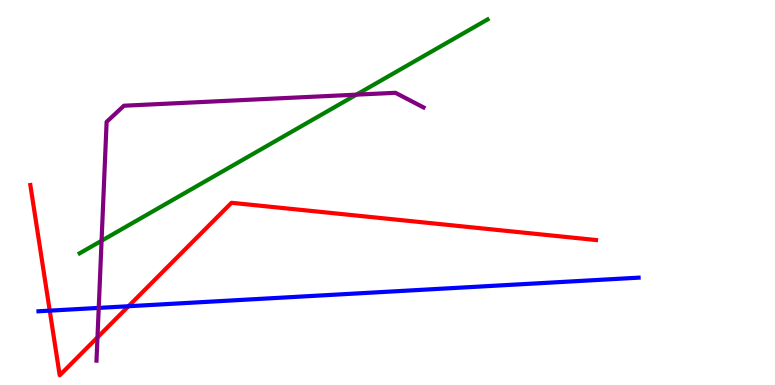[{'lines': ['blue', 'red'], 'intersections': [{'x': 0.642, 'y': 1.93}, {'x': 1.66, 'y': 2.05}]}, {'lines': ['green', 'red'], 'intersections': []}, {'lines': ['purple', 'red'], 'intersections': [{'x': 1.26, 'y': 1.24}]}, {'lines': ['blue', 'green'], 'intersections': []}, {'lines': ['blue', 'purple'], 'intersections': [{'x': 1.27, 'y': 2.0}]}, {'lines': ['green', 'purple'], 'intersections': [{'x': 1.31, 'y': 3.75}, {'x': 4.6, 'y': 7.54}]}]